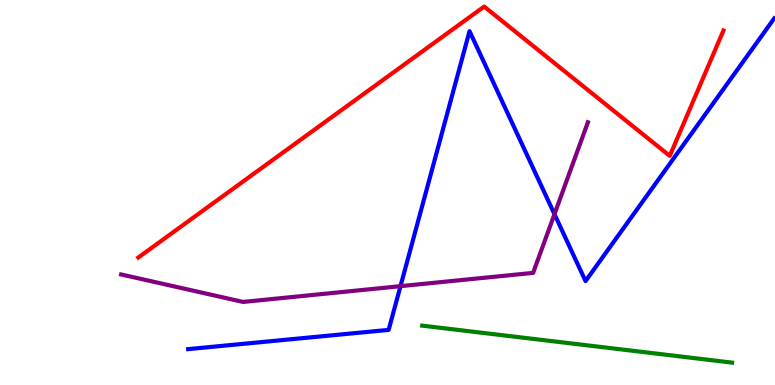[{'lines': ['blue', 'red'], 'intersections': []}, {'lines': ['green', 'red'], 'intersections': []}, {'lines': ['purple', 'red'], 'intersections': []}, {'lines': ['blue', 'green'], 'intersections': []}, {'lines': ['blue', 'purple'], 'intersections': [{'x': 5.17, 'y': 2.57}, {'x': 7.15, 'y': 4.44}]}, {'lines': ['green', 'purple'], 'intersections': []}]